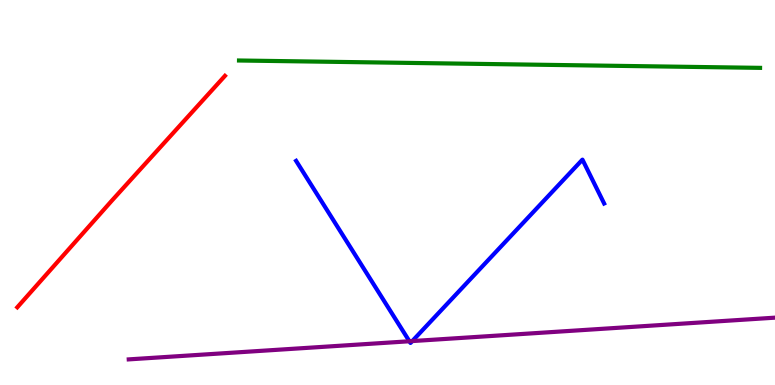[{'lines': ['blue', 'red'], 'intersections': []}, {'lines': ['green', 'red'], 'intersections': []}, {'lines': ['purple', 'red'], 'intersections': []}, {'lines': ['blue', 'green'], 'intersections': []}, {'lines': ['blue', 'purple'], 'intersections': [{'x': 5.28, 'y': 1.14}, {'x': 5.32, 'y': 1.14}]}, {'lines': ['green', 'purple'], 'intersections': []}]